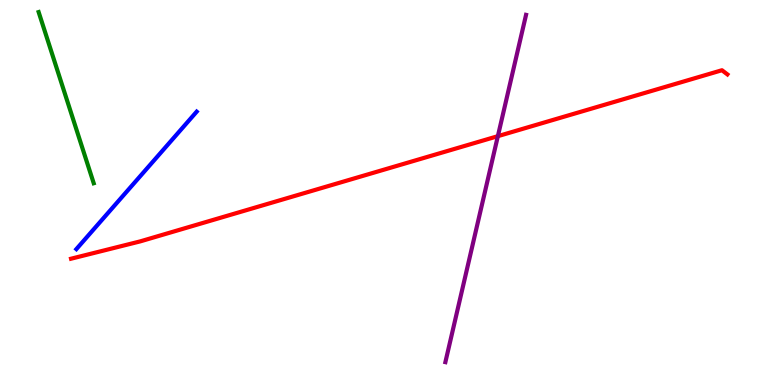[{'lines': ['blue', 'red'], 'intersections': []}, {'lines': ['green', 'red'], 'intersections': []}, {'lines': ['purple', 'red'], 'intersections': [{'x': 6.42, 'y': 6.46}]}, {'lines': ['blue', 'green'], 'intersections': []}, {'lines': ['blue', 'purple'], 'intersections': []}, {'lines': ['green', 'purple'], 'intersections': []}]